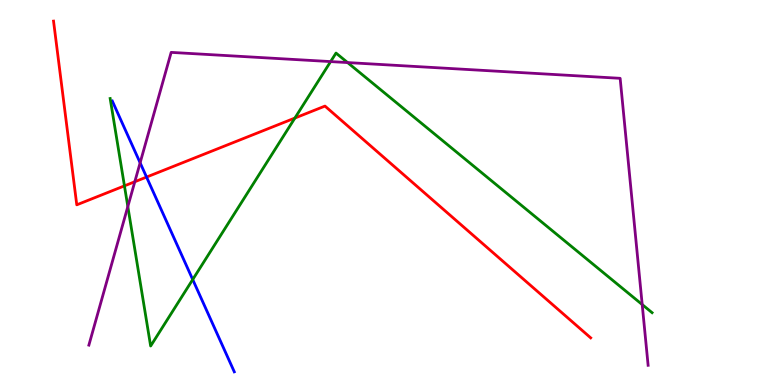[{'lines': ['blue', 'red'], 'intersections': [{'x': 1.89, 'y': 5.4}]}, {'lines': ['green', 'red'], 'intersections': [{'x': 1.61, 'y': 5.17}, {'x': 3.81, 'y': 6.93}]}, {'lines': ['purple', 'red'], 'intersections': [{'x': 1.74, 'y': 5.28}]}, {'lines': ['blue', 'green'], 'intersections': [{'x': 2.49, 'y': 2.74}]}, {'lines': ['blue', 'purple'], 'intersections': [{'x': 1.81, 'y': 5.77}]}, {'lines': ['green', 'purple'], 'intersections': [{'x': 1.65, 'y': 4.63}, {'x': 4.27, 'y': 8.4}, {'x': 4.48, 'y': 8.37}, {'x': 8.29, 'y': 2.09}]}]